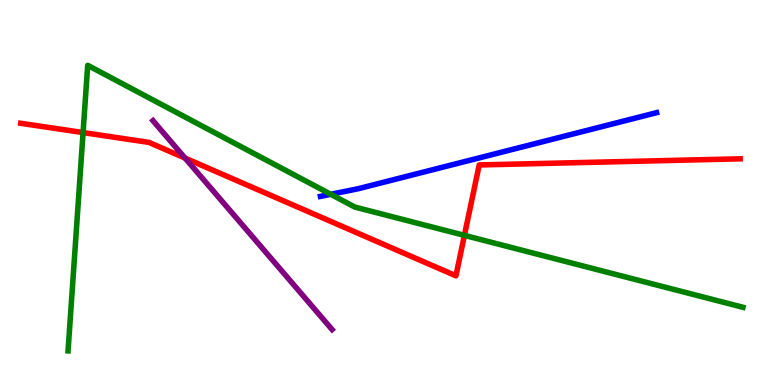[{'lines': ['blue', 'red'], 'intersections': []}, {'lines': ['green', 'red'], 'intersections': [{'x': 1.07, 'y': 6.56}, {'x': 5.99, 'y': 3.89}]}, {'lines': ['purple', 'red'], 'intersections': [{'x': 2.39, 'y': 5.89}]}, {'lines': ['blue', 'green'], 'intersections': [{'x': 4.27, 'y': 4.95}]}, {'lines': ['blue', 'purple'], 'intersections': []}, {'lines': ['green', 'purple'], 'intersections': []}]